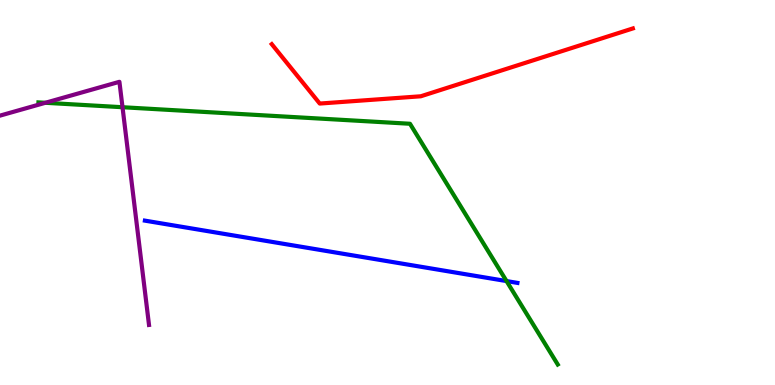[{'lines': ['blue', 'red'], 'intersections': []}, {'lines': ['green', 'red'], 'intersections': []}, {'lines': ['purple', 'red'], 'intersections': []}, {'lines': ['blue', 'green'], 'intersections': [{'x': 6.54, 'y': 2.7}]}, {'lines': ['blue', 'purple'], 'intersections': []}, {'lines': ['green', 'purple'], 'intersections': [{'x': 0.585, 'y': 7.33}, {'x': 1.58, 'y': 7.21}]}]